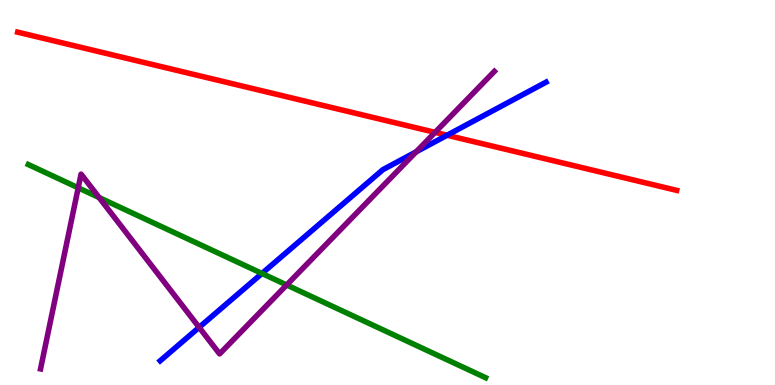[{'lines': ['blue', 'red'], 'intersections': [{'x': 5.77, 'y': 6.49}]}, {'lines': ['green', 'red'], 'intersections': []}, {'lines': ['purple', 'red'], 'intersections': [{'x': 5.61, 'y': 6.56}]}, {'lines': ['blue', 'green'], 'intersections': [{'x': 3.38, 'y': 2.9}]}, {'lines': ['blue', 'purple'], 'intersections': [{'x': 2.57, 'y': 1.5}, {'x': 5.37, 'y': 6.06}]}, {'lines': ['green', 'purple'], 'intersections': [{'x': 1.01, 'y': 5.12}, {'x': 1.28, 'y': 4.87}, {'x': 3.7, 'y': 2.6}]}]